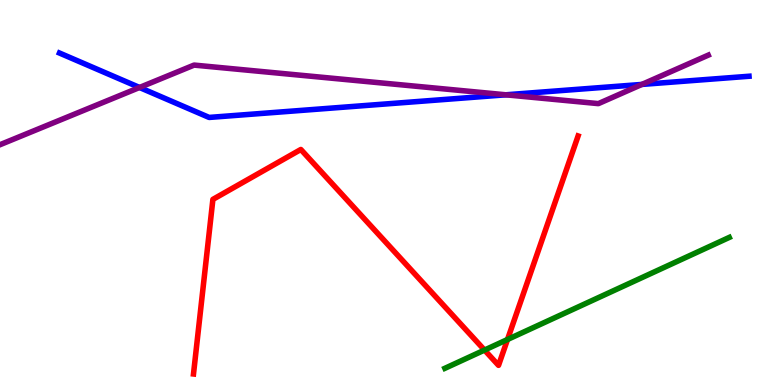[{'lines': ['blue', 'red'], 'intersections': []}, {'lines': ['green', 'red'], 'intersections': [{'x': 6.25, 'y': 0.907}, {'x': 6.55, 'y': 1.18}]}, {'lines': ['purple', 'red'], 'intersections': []}, {'lines': ['blue', 'green'], 'intersections': []}, {'lines': ['blue', 'purple'], 'intersections': [{'x': 1.8, 'y': 7.73}, {'x': 6.53, 'y': 7.54}, {'x': 8.28, 'y': 7.81}]}, {'lines': ['green', 'purple'], 'intersections': []}]